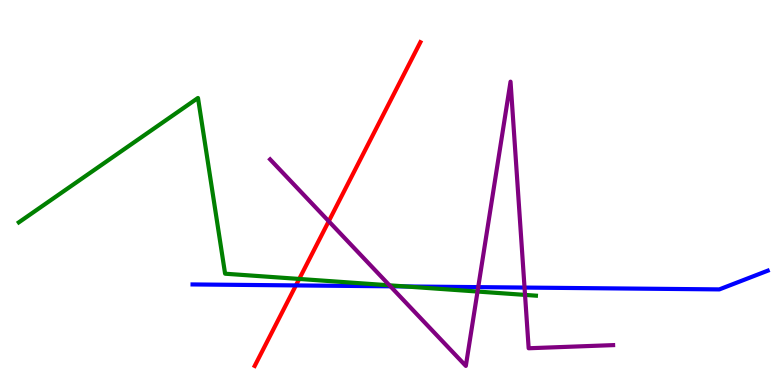[{'lines': ['blue', 'red'], 'intersections': [{'x': 3.82, 'y': 2.59}]}, {'lines': ['green', 'red'], 'intersections': [{'x': 3.86, 'y': 2.75}]}, {'lines': ['purple', 'red'], 'intersections': [{'x': 4.24, 'y': 4.25}]}, {'lines': ['blue', 'green'], 'intersections': [{'x': 5.23, 'y': 2.56}]}, {'lines': ['blue', 'purple'], 'intersections': [{'x': 5.04, 'y': 2.56}, {'x': 6.17, 'y': 2.54}, {'x': 6.77, 'y': 2.53}]}, {'lines': ['green', 'purple'], 'intersections': [{'x': 5.03, 'y': 2.59}, {'x': 6.16, 'y': 2.43}, {'x': 6.77, 'y': 2.34}]}]